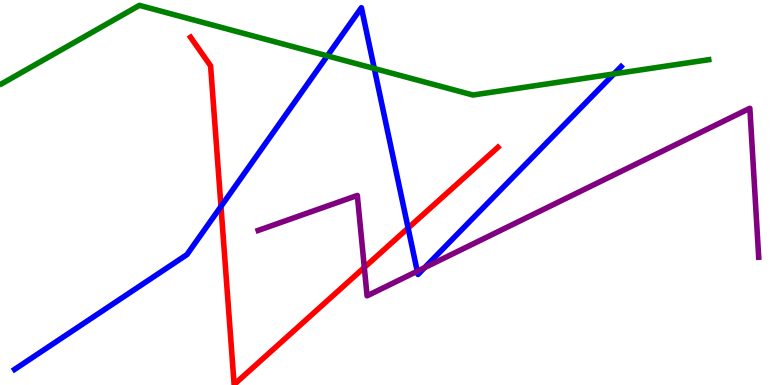[{'lines': ['blue', 'red'], 'intersections': [{'x': 2.85, 'y': 4.64}, {'x': 5.27, 'y': 4.08}]}, {'lines': ['green', 'red'], 'intersections': []}, {'lines': ['purple', 'red'], 'intersections': [{'x': 4.7, 'y': 3.05}]}, {'lines': ['blue', 'green'], 'intersections': [{'x': 4.22, 'y': 8.55}, {'x': 4.83, 'y': 8.22}, {'x': 7.92, 'y': 8.08}]}, {'lines': ['blue', 'purple'], 'intersections': [{'x': 5.38, 'y': 2.95}, {'x': 5.48, 'y': 3.05}]}, {'lines': ['green', 'purple'], 'intersections': []}]